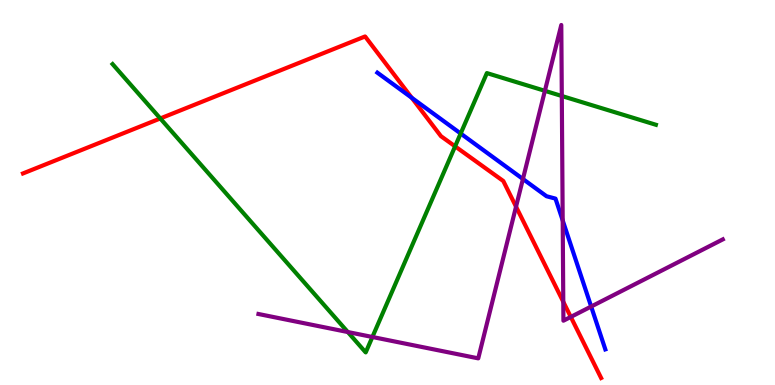[{'lines': ['blue', 'red'], 'intersections': [{'x': 5.31, 'y': 7.46}]}, {'lines': ['green', 'red'], 'intersections': [{'x': 2.07, 'y': 6.92}, {'x': 5.87, 'y': 6.2}]}, {'lines': ['purple', 'red'], 'intersections': [{'x': 6.66, 'y': 4.63}, {'x': 7.27, 'y': 2.16}, {'x': 7.37, 'y': 1.77}]}, {'lines': ['blue', 'green'], 'intersections': [{'x': 5.94, 'y': 6.53}]}, {'lines': ['blue', 'purple'], 'intersections': [{'x': 6.75, 'y': 5.35}, {'x': 7.26, 'y': 4.27}, {'x': 7.63, 'y': 2.04}]}, {'lines': ['green', 'purple'], 'intersections': [{'x': 4.49, 'y': 1.38}, {'x': 4.81, 'y': 1.25}, {'x': 7.03, 'y': 7.64}, {'x': 7.25, 'y': 7.51}]}]